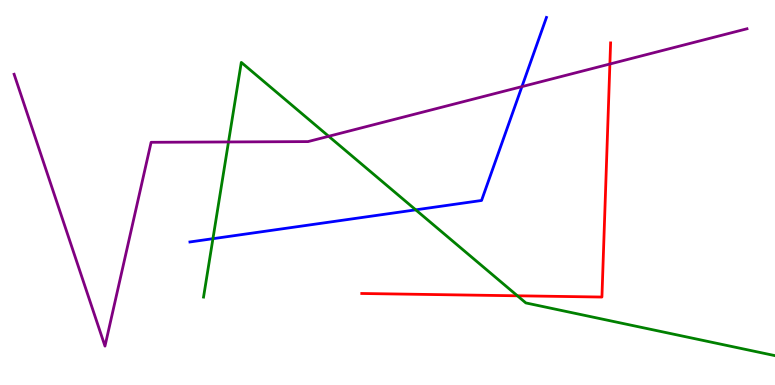[{'lines': ['blue', 'red'], 'intersections': []}, {'lines': ['green', 'red'], 'intersections': [{'x': 6.68, 'y': 2.32}]}, {'lines': ['purple', 'red'], 'intersections': [{'x': 7.87, 'y': 8.34}]}, {'lines': ['blue', 'green'], 'intersections': [{'x': 2.75, 'y': 3.8}, {'x': 5.36, 'y': 4.55}]}, {'lines': ['blue', 'purple'], 'intersections': [{'x': 6.73, 'y': 7.75}]}, {'lines': ['green', 'purple'], 'intersections': [{'x': 2.95, 'y': 6.31}, {'x': 4.24, 'y': 6.46}]}]